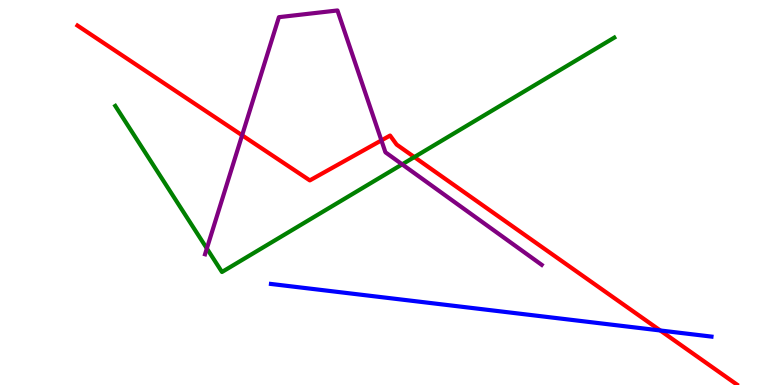[{'lines': ['blue', 'red'], 'intersections': [{'x': 8.52, 'y': 1.42}]}, {'lines': ['green', 'red'], 'intersections': [{'x': 5.35, 'y': 5.92}]}, {'lines': ['purple', 'red'], 'intersections': [{'x': 3.12, 'y': 6.49}, {'x': 4.92, 'y': 6.35}]}, {'lines': ['blue', 'green'], 'intersections': []}, {'lines': ['blue', 'purple'], 'intersections': []}, {'lines': ['green', 'purple'], 'intersections': [{'x': 2.67, 'y': 3.55}, {'x': 5.19, 'y': 5.73}]}]